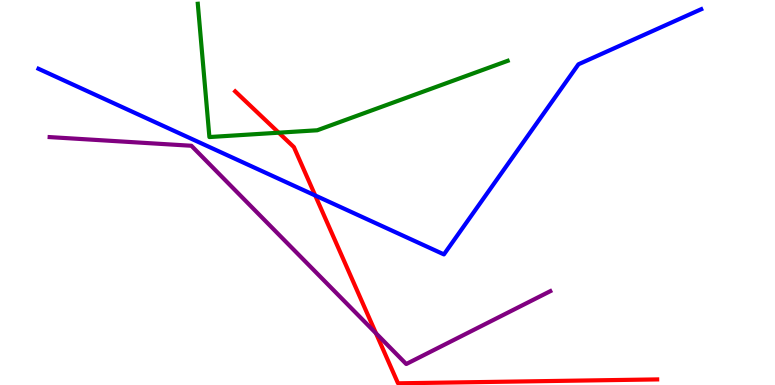[{'lines': ['blue', 'red'], 'intersections': [{'x': 4.07, 'y': 4.92}]}, {'lines': ['green', 'red'], 'intersections': [{'x': 3.6, 'y': 6.55}]}, {'lines': ['purple', 'red'], 'intersections': [{'x': 4.85, 'y': 1.34}]}, {'lines': ['blue', 'green'], 'intersections': []}, {'lines': ['blue', 'purple'], 'intersections': []}, {'lines': ['green', 'purple'], 'intersections': []}]